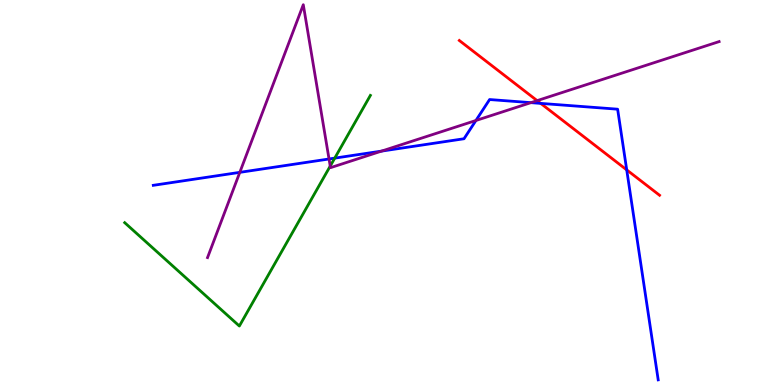[{'lines': ['blue', 'red'], 'intersections': [{'x': 6.98, 'y': 7.31}, {'x': 8.09, 'y': 5.59}]}, {'lines': ['green', 'red'], 'intersections': []}, {'lines': ['purple', 'red'], 'intersections': [{'x': 6.93, 'y': 7.39}]}, {'lines': ['blue', 'green'], 'intersections': [{'x': 4.32, 'y': 5.89}]}, {'lines': ['blue', 'purple'], 'intersections': [{'x': 3.09, 'y': 5.52}, {'x': 4.25, 'y': 5.87}, {'x': 4.92, 'y': 6.08}, {'x': 6.14, 'y': 6.87}, {'x': 6.85, 'y': 7.33}]}, {'lines': ['green', 'purple'], 'intersections': [{'x': 4.26, 'y': 5.69}]}]